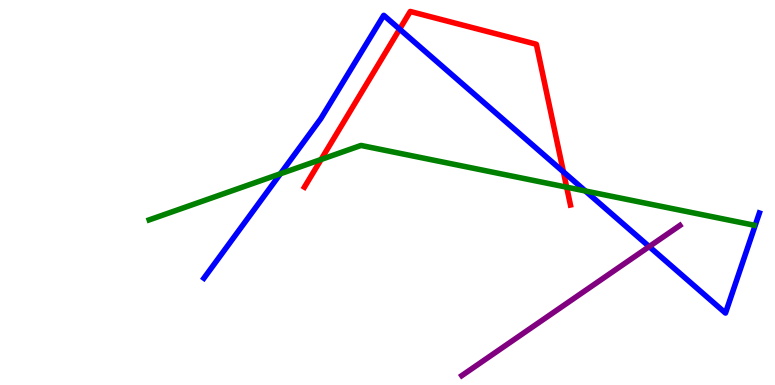[{'lines': ['blue', 'red'], 'intersections': [{'x': 5.16, 'y': 9.24}, {'x': 7.27, 'y': 5.54}]}, {'lines': ['green', 'red'], 'intersections': [{'x': 4.14, 'y': 5.86}, {'x': 7.31, 'y': 5.14}]}, {'lines': ['purple', 'red'], 'intersections': []}, {'lines': ['blue', 'green'], 'intersections': [{'x': 3.62, 'y': 5.49}, {'x': 7.55, 'y': 5.04}]}, {'lines': ['blue', 'purple'], 'intersections': [{'x': 8.38, 'y': 3.6}]}, {'lines': ['green', 'purple'], 'intersections': []}]